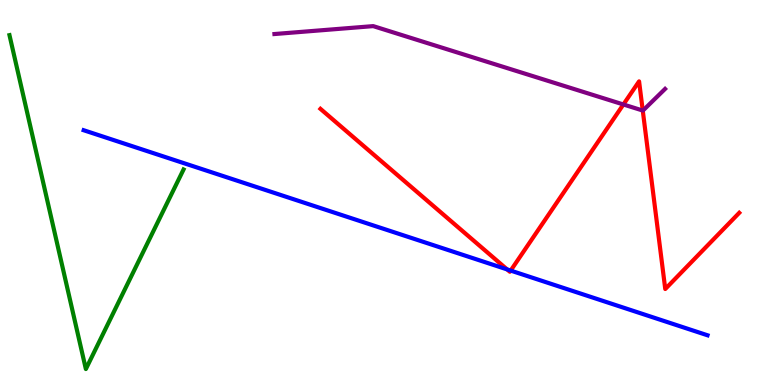[{'lines': ['blue', 'red'], 'intersections': [{'x': 6.54, 'y': 3.0}, {'x': 6.59, 'y': 2.97}]}, {'lines': ['green', 'red'], 'intersections': []}, {'lines': ['purple', 'red'], 'intersections': [{'x': 8.04, 'y': 7.29}, {'x': 8.29, 'y': 7.13}]}, {'lines': ['blue', 'green'], 'intersections': []}, {'lines': ['blue', 'purple'], 'intersections': []}, {'lines': ['green', 'purple'], 'intersections': []}]